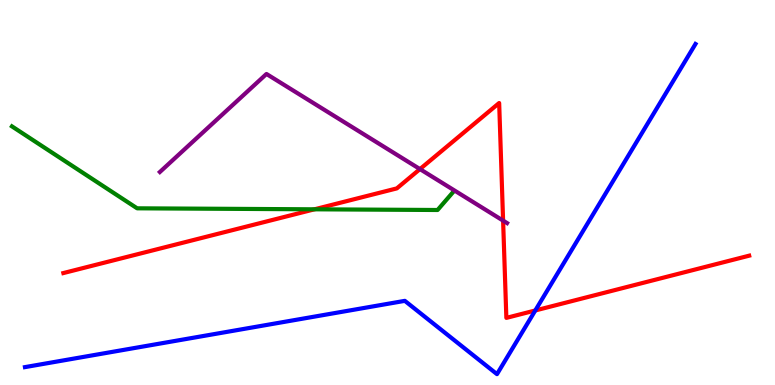[{'lines': ['blue', 'red'], 'intersections': [{'x': 6.91, 'y': 1.94}]}, {'lines': ['green', 'red'], 'intersections': [{'x': 4.06, 'y': 4.56}]}, {'lines': ['purple', 'red'], 'intersections': [{'x': 5.42, 'y': 5.61}, {'x': 6.49, 'y': 4.27}]}, {'lines': ['blue', 'green'], 'intersections': []}, {'lines': ['blue', 'purple'], 'intersections': []}, {'lines': ['green', 'purple'], 'intersections': []}]